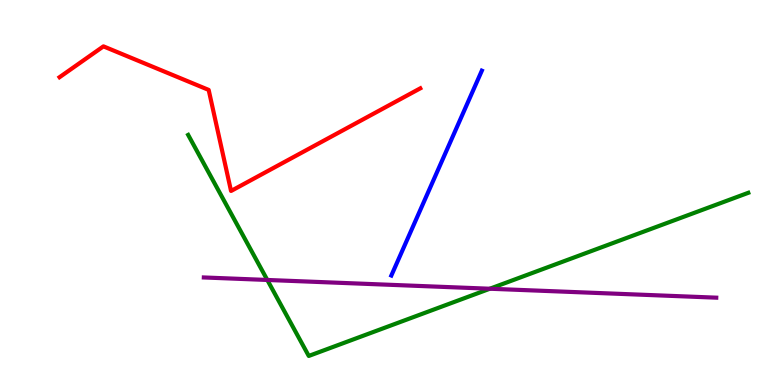[{'lines': ['blue', 'red'], 'intersections': []}, {'lines': ['green', 'red'], 'intersections': []}, {'lines': ['purple', 'red'], 'intersections': []}, {'lines': ['blue', 'green'], 'intersections': []}, {'lines': ['blue', 'purple'], 'intersections': []}, {'lines': ['green', 'purple'], 'intersections': [{'x': 3.45, 'y': 2.73}, {'x': 6.32, 'y': 2.5}]}]